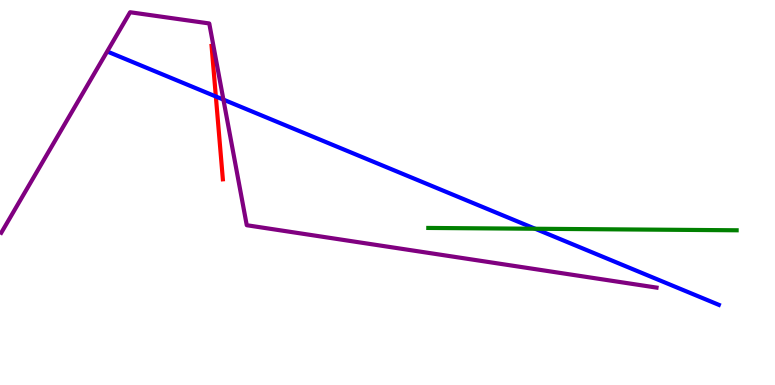[{'lines': ['blue', 'red'], 'intersections': [{'x': 2.79, 'y': 7.49}]}, {'lines': ['green', 'red'], 'intersections': []}, {'lines': ['purple', 'red'], 'intersections': []}, {'lines': ['blue', 'green'], 'intersections': [{'x': 6.91, 'y': 4.06}]}, {'lines': ['blue', 'purple'], 'intersections': [{'x': 2.88, 'y': 7.41}]}, {'lines': ['green', 'purple'], 'intersections': []}]